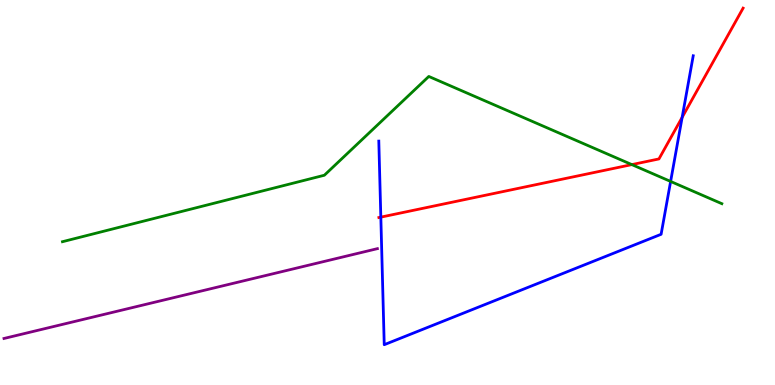[{'lines': ['blue', 'red'], 'intersections': [{'x': 4.91, 'y': 4.36}, {'x': 8.8, 'y': 6.95}]}, {'lines': ['green', 'red'], 'intersections': [{'x': 8.15, 'y': 5.72}]}, {'lines': ['purple', 'red'], 'intersections': []}, {'lines': ['blue', 'green'], 'intersections': [{'x': 8.65, 'y': 5.29}]}, {'lines': ['blue', 'purple'], 'intersections': []}, {'lines': ['green', 'purple'], 'intersections': []}]